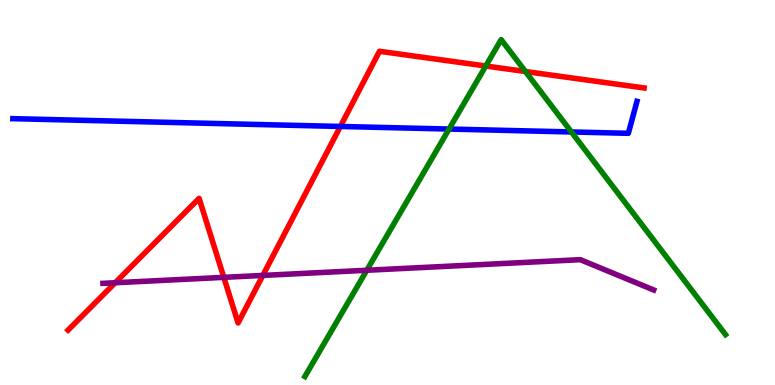[{'lines': ['blue', 'red'], 'intersections': [{'x': 4.39, 'y': 6.72}]}, {'lines': ['green', 'red'], 'intersections': [{'x': 6.27, 'y': 8.29}, {'x': 6.78, 'y': 8.14}]}, {'lines': ['purple', 'red'], 'intersections': [{'x': 1.49, 'y': 2.66}, {'x': 2.89, 'y': 2.8}, {'x': 3.39, 'y': 2.85}]}, {'lines': ['blue', 'green'], 'intersections': [{'x': 5.79, 'y': 6.65}, {'x': 7.37, 'y': 6.57}]}, {'lines': ['blue', 'purple'], 'intersections': []}, {'lines': ['green', 'purple'], 'intersections': [{'x': 4.73, 'y': 2.98}]}]